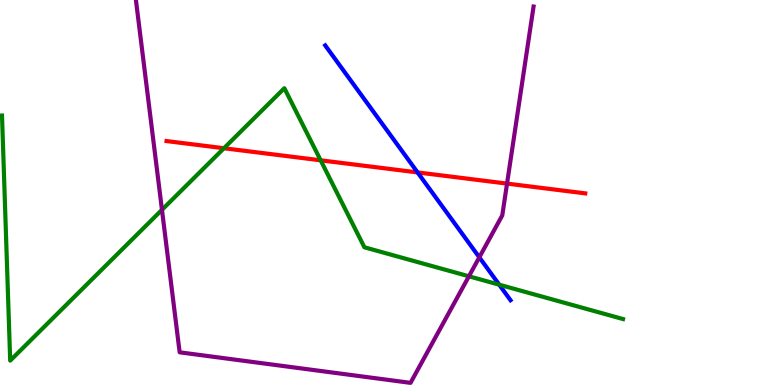[{'lines': ['blue', 'red'], 'intersections': [{'x': 5.39, 'y': 5.52}]}, {'lines': ['green', 'red'], 'intersections': [{'x': 2.89, 'y': 6.15}, {'x': 4.14, 'y': 5.84}]}, {'lines': ['purple', 'red'], 'intersections': [{'x': 6.54, 'y': 5.23}]}, {'lines': ['blue', 'green'], 'intersections': [{'x': 6.44, 'y': 2.61}]}, {'lines': ['blue', 'purple'], 'intersections': [{'x': 6.18, 'y': 3.32}]}, {'lines': ['green', 'purple'], 'intersections': [{'x': 2.09, 'y': 4.55}, {'x': 6.05, 'y': 2.82}]}]